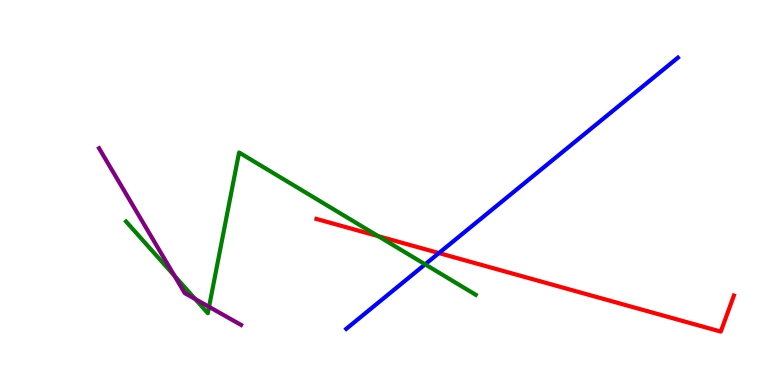[{'lines': ['blue', 'red'], 'intersections': [{'x': 5.66, 'y': 3.43}]}, {'lines': ['green', 'red'], 'intersections': [{'x': 4.88, 'y': 3.87}]}, {'lines': ['purple', 'red'], 'intersections': []}, {'lines': ['blue', 'green'], 'intersections': [{'x': 5.49, 'y': 3.13}]}, {'lines': ['blue', 'purple'], 'intersections': []}, {'lines': ['green', 'purple'], 'intersections': [{'x': 2.25, 'y': 2.84}, {'x': 2.52, 'y': 2.23}, {'x': 2.7, 'y': 2.03}]}]